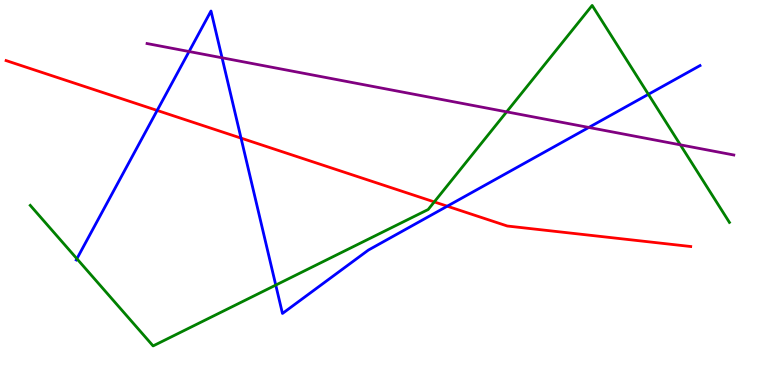[{'lines': ['blue', 'red'], 'intersections': [{'x': 2.03, 'y': 7.13}, {'x': 3.11, 'y': 6.41}, {'x': 5.77, 'y': 4.64}]}, {'lines': ['green', 'red'], 'intersections': [{'x': 5.6, 'y': 4.76}]}, {'lines': ['purple', 'red'], 'intersections': []}, {'lines': ['blue', 'green'], 'intersections': [{'x': 0.992, 'y': 3.28}, {'x': 3.56, 'y': 2.6}, {'x': 8.37, 'y': 7.55}]}, {'lines': ['blue', 'purple'], 'intersections': [{'x': 2.44, 'y': 8.66}, {'x': 2.87, 'y': 8.5}, {'x': 7.6, 'y': 6.69}]}, {'lines': ['green', 'purple'], 'intersections': [{'x': 6.54, 'y': 7.09}, {'x': 8.78, 'y': 6.24}]}]